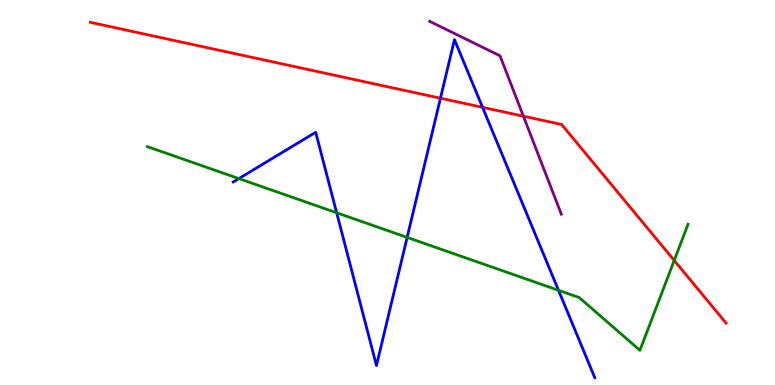[{'lines': ['blue', 'red'], 'intersections': [{'x': 5.68, 'y': 7.45}, {'x': 6.23, 'y': 7.21}]}, {'lines': ['green', 'red'], 'intersections': [{'x': 8.7, 'y': 3.24}]}, {'lines': ['purple', 'red'], 'intersections': [{'x': 6.75, 'y': 6.98}]}, {'lines': ['blue', 'green'], 'intersections': [{'x': 3.08, 'y': 5.36}, {'x': 4.34, 'y': 4.47}, {'x': 5.25, 'y': 3.83}, {'x': 7.21, 'y': 2.46}]}, {'lines': ['blue', 'purple'], 'intersections': []}, {'lines': ['green', 'purple'], 'intersections': []}]